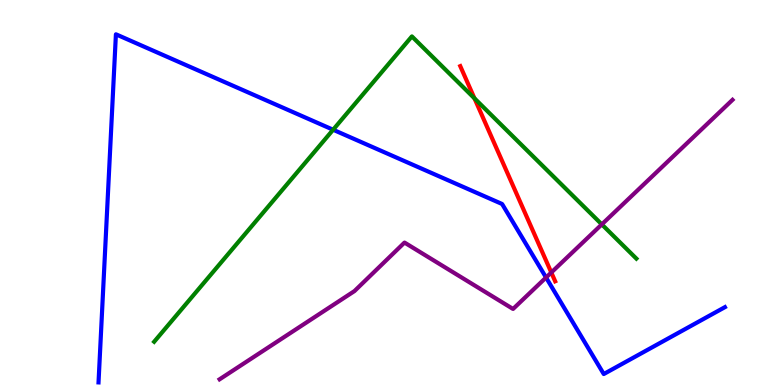[{'lines': ['blue', 'red'], 'intersections': []}, {'lines': ['green', 'red'], 'intersections': [{'x': 6.12, 'y': 7.45}]}, {'lines': ['purple', 'red'], 'intersections': [{'x': 7.11, 'y': 2.92}]}, {'lines': ['blue', 'green'], 'intersections': [{'x': 4.3, 'y': 6.63}]}, {'lines': ['blue', 'purple'], 'intersections': [{'x': 7.05, 'y': 2.79}]}, {'lines': ['green', 'purple'], 'intersections': [{'x': 7.77, 'y': 4.17}]}]